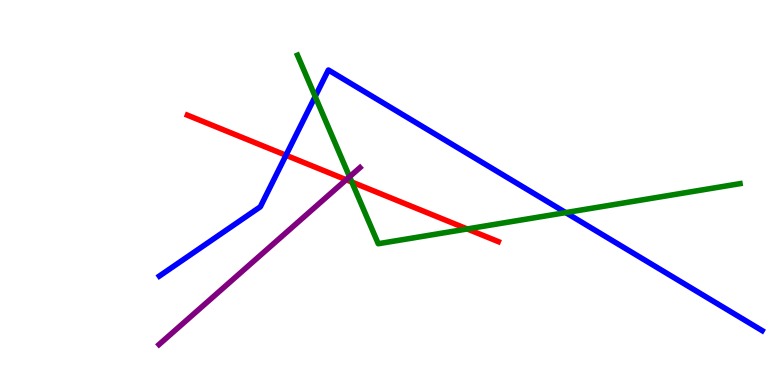[{'lines': ['blue', 'red'], 'intersections': [{'x': 3.69, 'y': 5.97}]}, {'lines': ['green', 'red'], 'intersections': [{'x': 4.54, 'y': 5.27}, {'x': 6.03, 'y': 4.05}]}, {'lines': ['purple', 'red'], 'intersections': [{'x': 4.47, 'y': 5.33}]}, {'lines': ['blue', 'green'], 'intersections': [{'x': 4.07, 'y': 7.49}, {'x': 7.3, 'y': 4.48}]}, {'lines': ['blue', 'purple'], 'intersections': []}, {'lines': ['green', 'purple'], 'intersections': [{'x': 4.51, 'y': 5.41}]}]